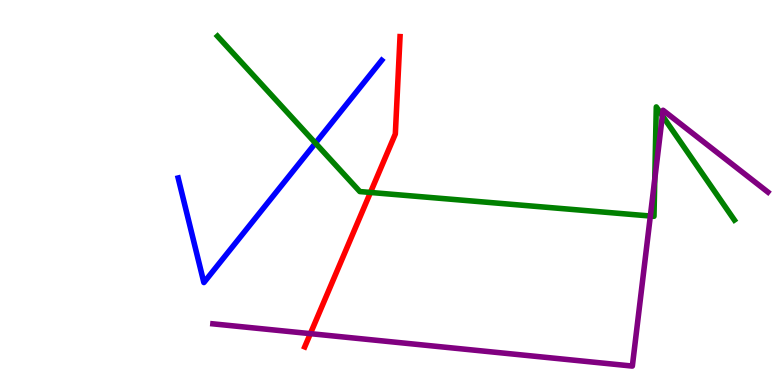[{'lines': ['blue', 'red'], 'intersections': []}, {'lines': ['green', 'red'], 'intersections': [{'x': 4.78, 'y': 5.0}]}, {'lines': ['purple', 'red'], 'intersections': [{'x': 4.0, 'y': 1.33}]}, {'lines': ['blue', 'green'], 'intersections': [{'x': 4.07, 'y': 6.28}]}, {'lines': ['blue', 'purple'], 'intersections': []}, {'lines': ['green', 'purple'], 'intersections': [{'x': 8.39, 'y': 4.39}, {'x': 8.45, 'y': 5.35}, {'x': 8.55, 'y': 6.99}]}]